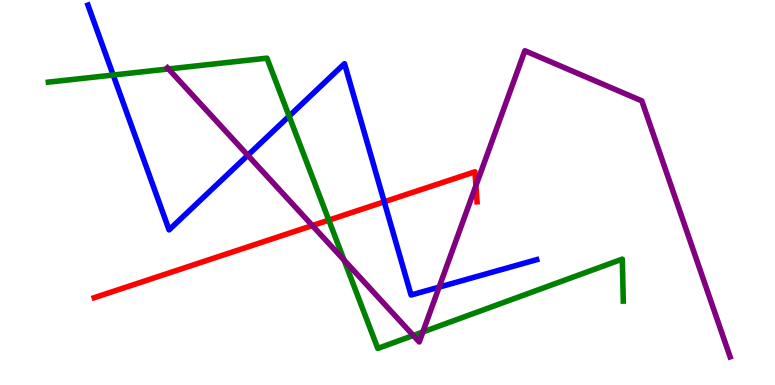[{'lines': ['blue', 'red'], 'intersections': [{'x': 4.96, 'y': 4.76}]}, {'lines': ['green', 'red'], 'intersections': [{'x': 4.24, 'y': 4.28}]}, {'lines': ['purple', 'red'], 'intersections': [{'x': 4.03, 'y': 4.14}, {'x': 6.14, 'y': 5.18}]}, {'lines': ['blue', 'green'], 'intersections': [{'x': 1.46, 'y': 8.05}, {'x': 3.73, 'y': 6.98}]}, {'lines': ['blue', 'purple'], 'intersections': [{'x': 3.2, 'y': 5.97}, {'x': 5.67, 'y': 2.54}]}, {'lines': ['green', 'purple'], 'intersections': [{'x': 2.17, 'y': 8.21}, {'x': 4.44, 'y': 3.24}, {'x': 5.33, 'y': 1.29}, {'x': 5.46, 'y': 1.38}]}]